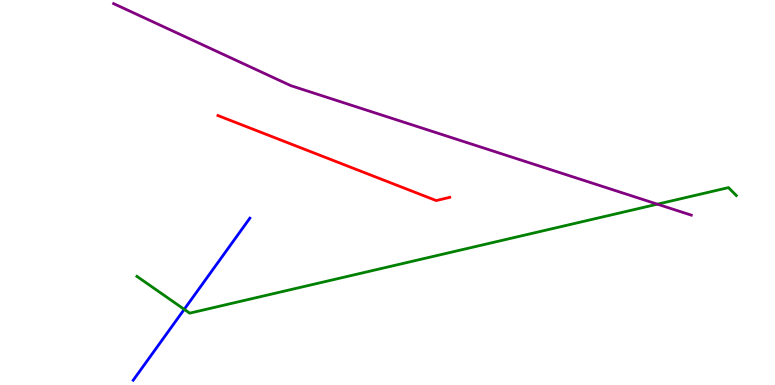[{'lines': ['blue', 'red'], 'intersections': []}, {'lines': ['green', 'red'], 'intersections': []}, {'lines': ['purple', 'red'], 'intersections': []}, {'lines': ['blue', 'green'], 'intersections': [{'x': 2.38, 'y': 1.97}]}, {'lines': ['blue', 'purple'], 'intersections': []}, {'lines': ['green', 'purple'], 'intersections': [{'x': 8.48, 'y': 4.7}]}]